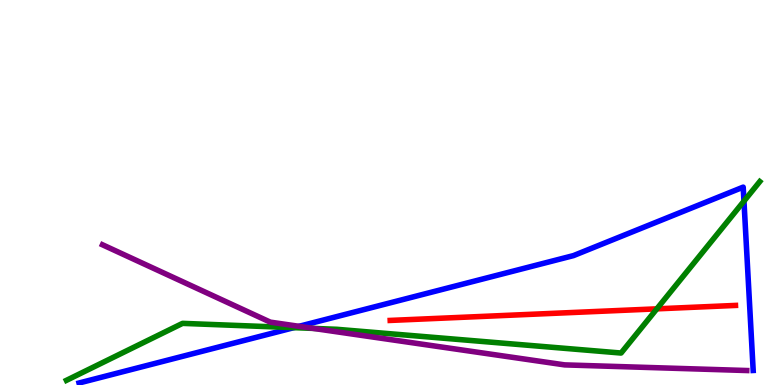[{'lines': ['blue', 'red'], 'intersections': []}, {'lines': ['green', 'red'], 'intersections': [{'x': 8.48, 'y': 1.98}]}, {'lines': ['purple', 'red'], 'intersections': []}, {'lines': ['blue', 'green'], 'intersections': [{'x': 3.79, 'y': 1.49}, {'x': 9.6, 'y': 4.78}]}, {'lines': ['blue', 'purple'], 'intersections': [{'x': 3.86, 'y': 1.52}]}, {'lines': ['green', 'purple'], 'intersections': [{'x': 4.04, 'y': 1.47}]}]